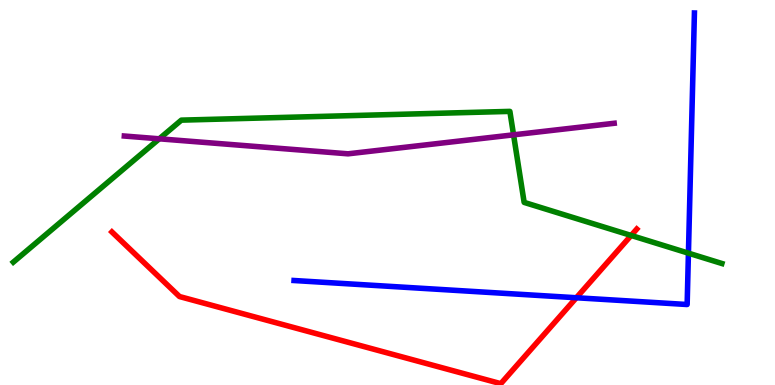[{'lines': ['blue', 'red'], 'intersections': [{'x': 7.44, 'y': 2.27}]}, {'lines': ['green', 'red'], 'intersections': [{'x': 8.14, 'y': 3.88}]}, {'lines': ['purple', 'red'], 'intersections': []}, {'lines': ['blue', 'green'], 'intersections': [{'x': 8.88, 'y': 3.42}]}, {'lines': ['blue', 'purple'], 'intersections': []}, {'lines': ['green', 'purple'], 'intersections': [{'x': 2.06, 'y': 6.39}, {'x': 6.63, 'y': 6.5}]}]